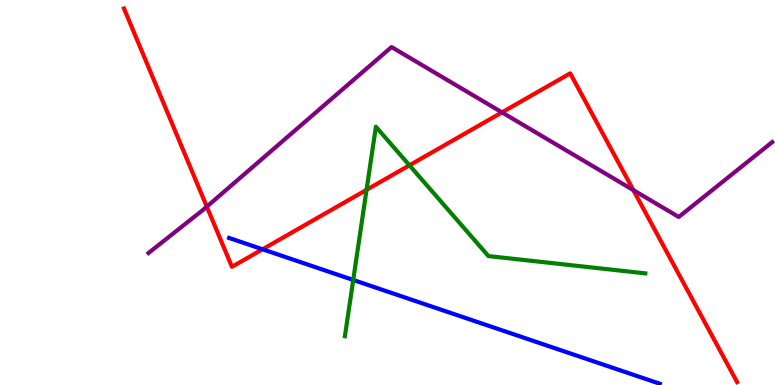[{'lines': ['blue', 'red'], 'intersections': [{'x': 3.39, 'y': 3.53}]}, {'lines': ['green', 'red'], 'intersections': [{'x': 4.73, 'y': 5.07}, {'x': 5.28, 'y': 5.71}]}, {'lines': ['purple', 'red'], 'intersections': [{'x': 2.67, 'y': 4.63}, {'x': 6.48, 'y': 7.08}, {'x': 8.17, 'y': 5.06}]}, {'lines': ['blue', 'green'], 'intersections': [{'x': 4.56, 'y': 2.73}]}, {'lines': ['blue', 'purple'], 'intersections': []}, {'lines': ['green', 'purple'], 'intersections': []}]